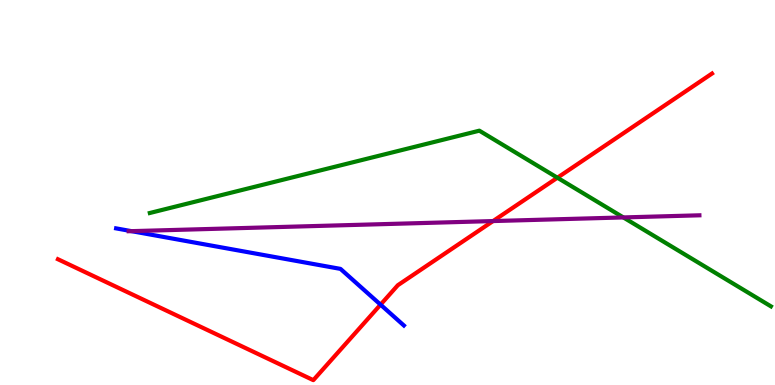[{'lines': ['blue', 'red'], 'intersections': [{'x': 4.91, 'y': 2.09}]}, {'lines': ['green', 'red'], 'intersections': [{'x': 7.19, 'y': 5.38}]}, {'lines': ['purple', 'red'], 'intersections': [{'x': 6.36, 'y': 4.26}]}, {'lines': ['blue', 'green'], 'intersections': []}, {'lines': ['blue', 'purple'], 'intersections': [{'x': 1.7, 'y': 4.0}]}, {'lines': ['green', 'purple'], 'intersections': [{'x': 8.04, 'y': 4.35}]}]